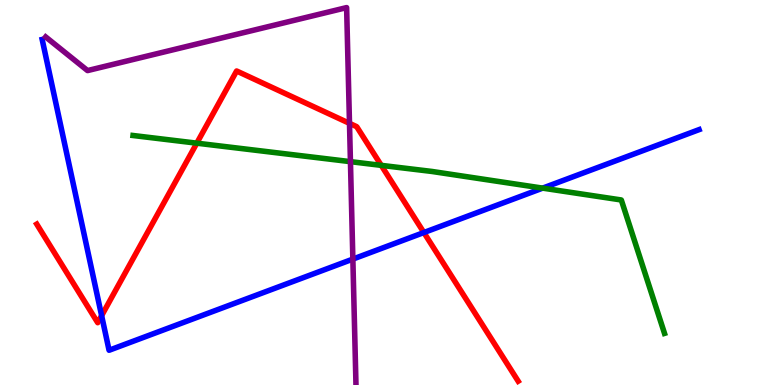[{'lines': ['blue', 'red'], 'intersections': [{'x': 1.31, 'y': 1.8}, {'x': 5.47, 'y': 3.96}]}, {'lines': ['green', 'red'], 'intersections': [{'x': 2.54, 'y': 6.28}, {'x': 4.92, 'y': 5.7}]}, {'lines': ['purple', 'red'], 'intersections': [{'x': 4.51, 'y': 6.8}]}, {'lines': ['blue', 'green'], 'intersections': [{'x': 7.0, 'y': 5.11}]}, {'lines': ['blue', 'purple'], 'intersections': [{'x': 4.55, 'y': 3.27}]}, {'lines': ['green', 'purple'], 'intersections': [{'x': 4.52, 'y': 5.8}]}]